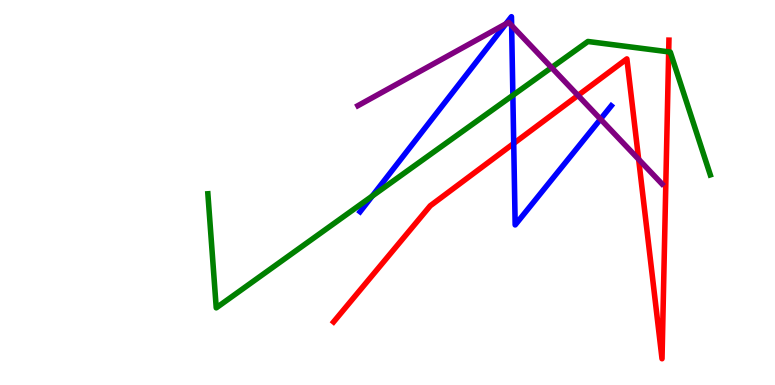[{'lines': ['blue', 'red'], 'intersections': [{'x': 6.63, 'y': 6.27}]}, {'lines': ['green', 'red'], 'intersections': [{'x': 8.63, 'y': 8.65}]}, {'lines': ['purple', 'red'], 'intersections': [{'x': 7.46, 'y': 7.52}, {'x': 8.24, 'y': 5.86}]}, {'lines': ['blue', 'green'], 'intersections': [{'x': 4.8, 'y': 4.91}, {'x': 6.62, 'y': 7.52}]}, {'lines': ['blue', 'purple'], 'intersections': [{'x': 6.53, 'y': 9.38}, {'x': 6.6, 'y': 9.34}, {'x': 7.75, 'y': 6.91}]}, {'lines': ['green', 'purple'], 'intersections': [{'x': 7.12, 'y': 8.25}]}]